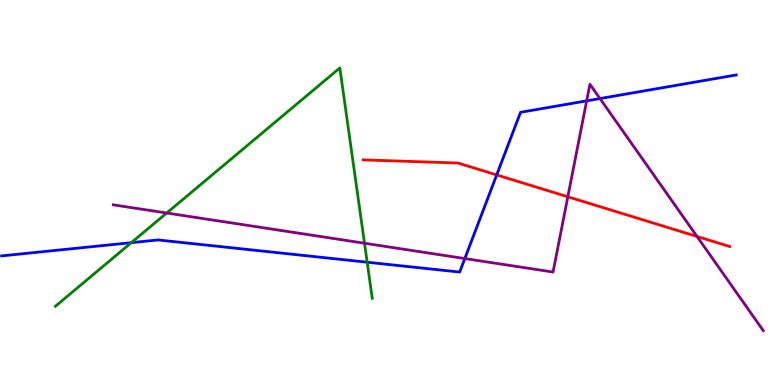[{'lines': ['blue', 'red'], 'intersections': [{'x': 6.41, 'y': 5.46}]}, {'lines': ['green', 'red'], 'intersections': []}, {'lines': ['purple', 'red'], 'intersections': [{'x': 7.33, 'y': 4.89}, {'x': 8.99, 'y': 3.86}]}, {'lines': ['blue', 'green'], 'intersections': [{'x': 1.69, 'y': 3.7}, {'x': 4.74, 'y': 3.19}]}, {'lines': ['blue', 'purple'], 'intersections': [{'x': 6.0, 'y': 3.28}, {'x': 7.57, 'y': 7.38}, {'x': 7.74, 'y': 7.44}]}, {'lines': ['green', 'purple'], 'intersections': [{'x': 2.15, 'y': 4.47}, {'x': 4.7, 'y': 3.68}]}]